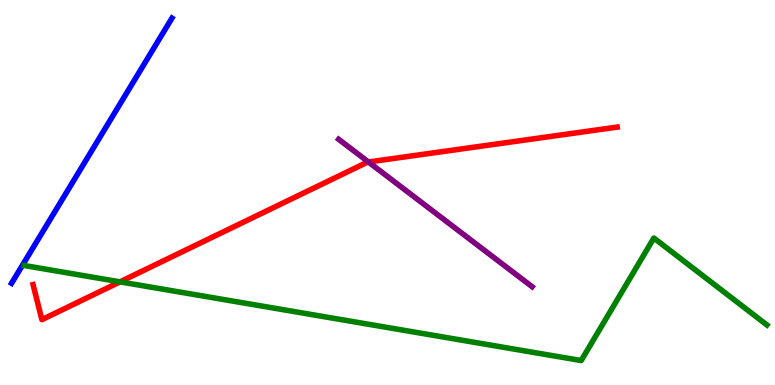[{'lines': ['blue', 'red'], 'intersections': []}, {'lines': ['green', 'red'], 'intersections': [{'x': 1.55, 'y': 2.68}]}, {'lines': ['purple', 'red'], 'intersections': [{'x': 4.75, 'y': 5.79}]}, {'lines': ['blue', 'green'], 'intersections': []}, {'lines': ['blue', 'purple'], 'intersections': []}, {'lines': ['green', 'purple'], 'intersections': []}]